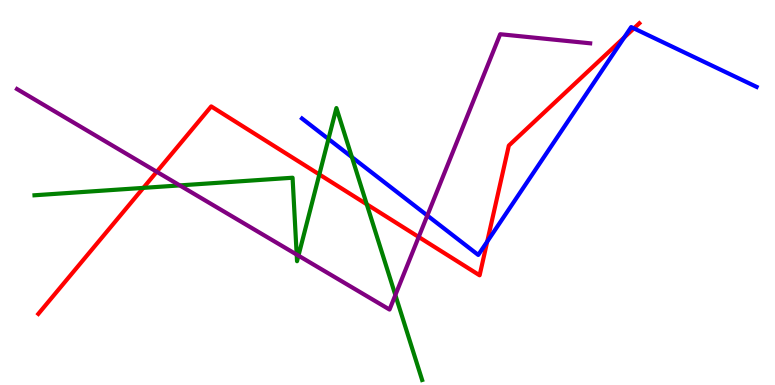[{'lines': ['blue', 'red'], 'intersections': [{'x': 6.29, 'y': 3.72}, {'x': 8.05, 'y': 9.03}, {'x': 8.18, 'y': 9.26}]}, {'lines': ['green', 'red'], 'intersections': [{'x': 1.85, 'y': 5.12}, {'x': 4.12, 'y': 5.47}, {'x': 4.73, 'y': 4.69}]}, {'lines': ['purple', 'red'], 'intersections': [{'x': 2.02, 'y': 5.54}, {'x': 5.4, 'y': 3.84}]}, {'lines': ['blue', 'green'], 'intersections': [{'x': 4.24, 'y': 6.39}, {'x': 4.54, 'y': 5.92}]}, {'lines': ['blue', 'purple'], 'intersections': [{'x': 5.51, 'y': 4.4}]}, {'lines': ['green', 'purple'], 'intersections': [{'x': 2.32, 'y': 5.18}, {'x': 3.83, 'y': 3.39}, {'x': 3.85, 'y': 3.36}, {'x': 5.1, 'y': 2.34}]}]